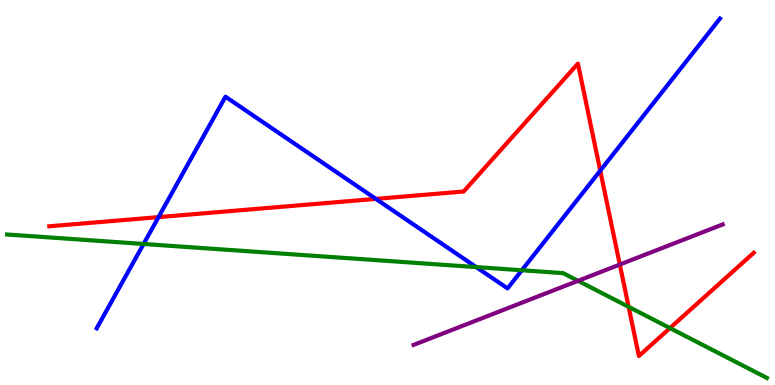[{'lines': ['blue', 'red'], 'intersections': [{'x': 2.05, 'y': 4.36}, {'x': 4.85, 'y': 4.83}, {'x': 7.75, 'y': 5.57}]}, {'lines': ['green', 'red'], 'intersections': [{'x': 8.11, 'y': 2.03}, {'x': 8.64, 'y': 1.48}]}, {'lines': ['purple', 'red'], 'intersections': [{'x': 8.0, 'y': 3.13}]}, {'lines': ['blue', 'green'], 'intersections': [{'x': 1.85, 'y': 3.66}, {'x': 6.14, 'y': 3.06}, {'x': 6.73, 'y': 2.98}]}, {'lines': ['blue', 'purple'], 'intersections': []}, {'lines': ['green', 'purple'], 'intersections': [{'x': 7.46, 'y': 2.71}]}]